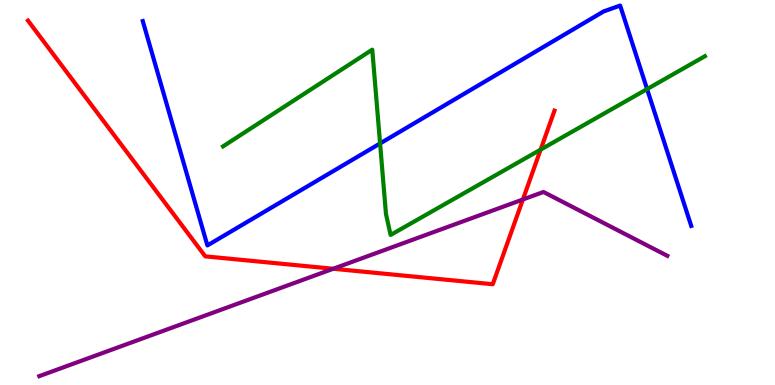[{'lines': ['blue', 'red'], 'intersections': []}, {'lines': ['green', 'red'], 'intersections': [{'x': 6.98, 'y': 6.11}]}, {'lines': ['purple', 'red'], 'intersections': [{'x': 4.3, 'y': 3.02}, {'x': 6.75, 'y': 4.82}]}, {'lines': ['blue', 'green'], 'intersections': [{'x': 4.9, 'y': 6.27}, {'x': 8.35, 'y': 7.69}]}, {'lines': ['blue', 'purple'], 'intersections': []}, {'lines': ['green', 'purple'], 'intersections': []}]